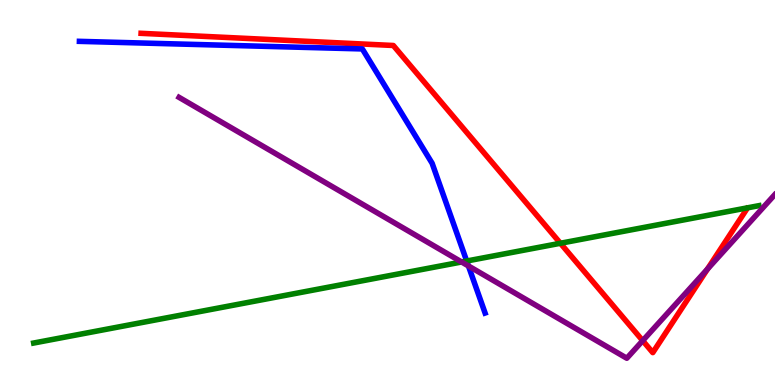[{'lines': ['blue', 'red'], 'intersections': []}, {'lines': ['green', 'red'], 'intersections': [{'x': 7.23, 'y': 3.68}]}, {'lines': ['purple', 'red'], 'intersections': [{'x': 8.29, 'y': 1.15}, {'x': 9.13, 'y': 3.01}]}, {'lines': ['blue', 'green'], 'intersections': [{'x': 6.02, 'y': 3.22}]}, {'lines': ['blue', 'purple'], 'intersections': [{'x': 6.04, 'y': 3.09}]}, {'lines': ['green', 'purple'], 'intersections': [{'x': 5.96, 'y': 3.2}]}]